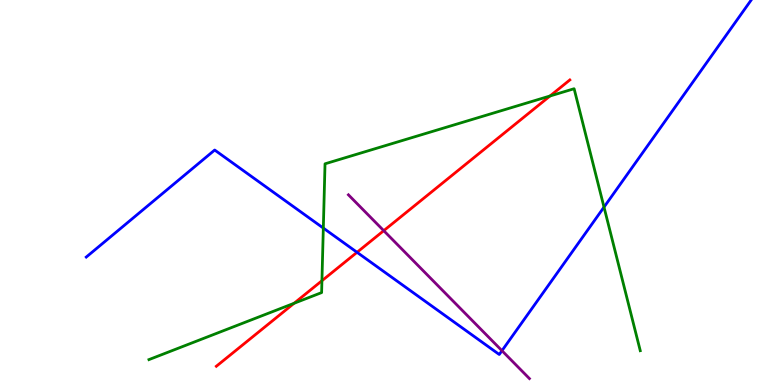[{'lines': ['blue', 'red'], 'intersections': [{'x': 4.61, 'y': 3.45}]}, {'lines': ['green', 'red'], 'intersections': [{'x': 3.79, 'y': 2.12}, {'x': 4.15, 'y': 2.71}, {'x': 7.1, 'y': 7.51}]}, {'lines': ['purple', 'red'], 'intersections': [{'x': 4.95, 'y': 4.01}]}, {'lines': ['blue', 'green'], 'intersections': [{'x': 4.17, 'y': 4.08}, {'x': 7.79, 'y': 4.62}]}, {'lines': ['blue', 'purple'], 'intersections': [{'x': 6.48, 'y': 0.891}]}, {'lines': ['green', 'purple'], 'intersections': []}]